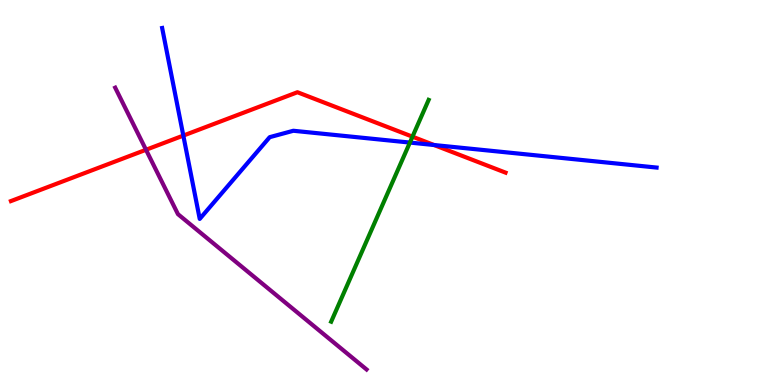[{'lines': ['blue', 'red'], 'intersections': [{'x': 2.37, 'y': 6.48}, {'x': 5.6, 'y': 6.23}]}, {'lines': ['green', 'red'], 'intersections': [{'x': 5.32, 'y': 6.45}]}, {'lines': ['purple', 'red'], 'intersections': [{'x': 1.88, 'y': 6.11}]}, {'lines': ['blue', 'green'], 'intersections': [{'x': 5.29, 'y': 6.3}]}, {'lines': ['blue', 'purple'], 'intersections': []}, {'lines': ['green', 'purple'], 'intersections': []}]